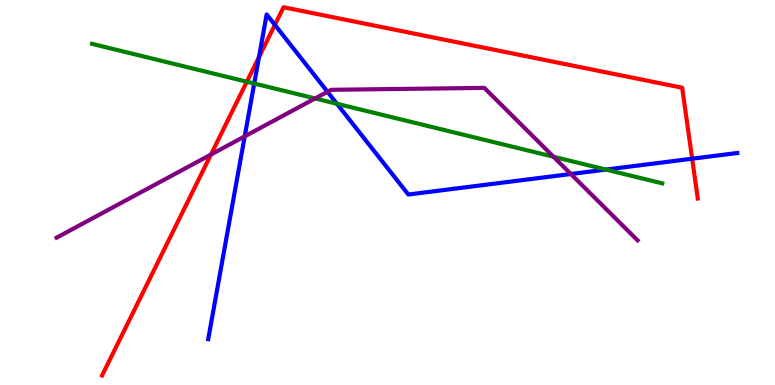[{'lines': ['blue', 'red'], 'intersections': [{'x': 3.34, 'y': 8.52}, {'x': 3.55, 'y': 9.35}, {'x': 8.93, 'y': 5.88}]}, {'lines': ['green', 'red'], 'intersections': [{'x': 3.19, 'y': 7.88}]}, {'lines': ['purple', 'red'], 'intersections': [{'x': 2.72, 'y': 5.99}]}, {'lines': ['blue', 'green'], 'intersections': [{'x': 3.28, 'y': 7.83}, {'x': 4.35, 'y': 7.3}, {'x': 7.82, 'y': 5.6}]}, {'lines': ['blue', 'purple'], 'intersections': [{'x': 3.16, 'y': 6.46}, {'x': 4.23, 'y': 7.62}, {'x': 7.37, 'y': 5.48}]}, {'lines': ['green', 'purple'], 'intersections': [{'x': 4.07, 'y': 7.44}, {'x': 7.14, 'y': 5.93}]}]